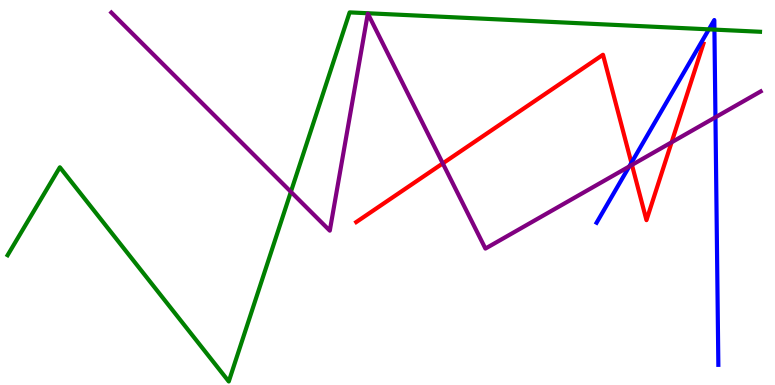[{'lines': ['blue', 'red'], 'intersections': [{'x': 8.15, 'y': 5.77}]}, {'lines': ['green', 'red'], 'intersections': []}, {'lines': ['purple', 'red'], 'intersections': [{'x': 5.71, 'y': 5.76}, {'x': 8.15, 'y': 5.72}, {'x': 8.67, 'y': 6.3}]}, {'lines': ['blue', 'green'], 'intersections': [{'x': 9.15, 'y': 9.24}, {'x': 9.22, 'y': 9.23}]}, {'lines': ['blue', 'purple'], 'intersections': [{'x': 8.12, 'y': 5.68}, {'x': 9.23, 'y': 6.95}]}, {'lines': ['green', 'purple'], 'intersections': [{'x': 3.75, 'y': 5.02}]}]